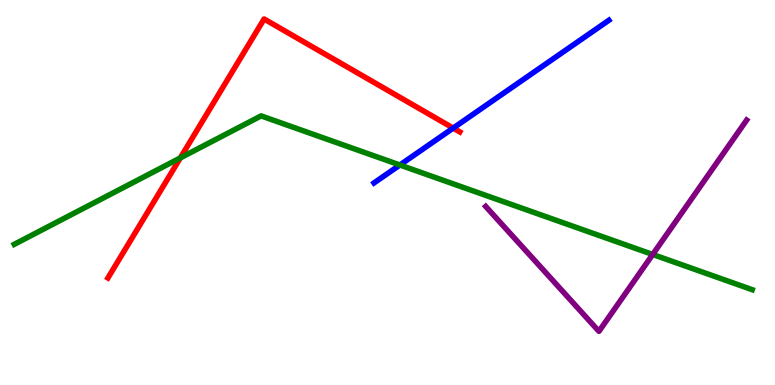[{'lines': ['blue', 'red'], 'intersections': [{'x': 5.85, 'y': 6.67}]}, {'lines': ['green', 'red'], 'intersections': [{'x': 2.33, 'y': 5.9}]}, {'lines': ['purple', 'red'], 'intersections': []}, {'lines': ['blue', 'green'], 'intersections': [{'x': 5.16, 'y': 5.71}]}, {'lines': ['blue', 'purple'], 'intersections': []}, {'lines': ['green', 'purple'], 'intersections': [{'x': 8.42, 'y': 3.39}]}]